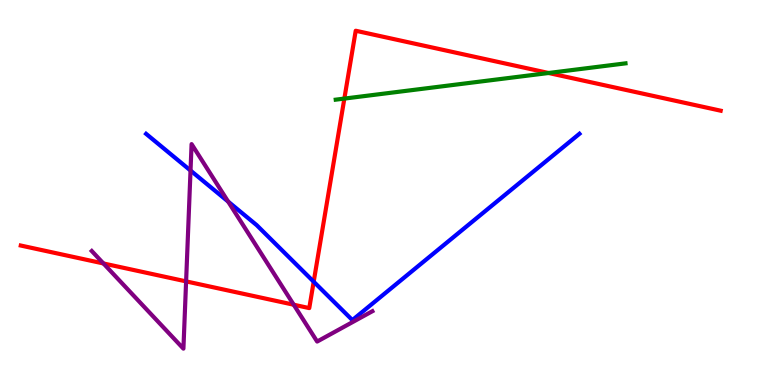[{'lines': ['blue', 'red'], 'intersections': [{'x': 4.05, 'y': 2.68}]}, {'lines': ['green', 'red'], 'intersections': [{'x': 4.44, 'y': 7.44}, {'x': 7.08, 'y': 8.1}]}, {'lines': ['purple', 'red'], 'intersections': [{'x': 1.33, 'y': 3.16}, {'x': 2.4, 'y': 2.69}, {'x': 3.79, 'y': 2.09}]}, {'lines': ['blue', 'green'], 'intersections': []}, {'lines': ['blue', 'purple'], 'intersections': [{'x': 2.46, 'y': 5.57}, {'x': 2.94, 'y': 4.76}]}, {'lines': ['green', 'purple'], 'intersections': []}]